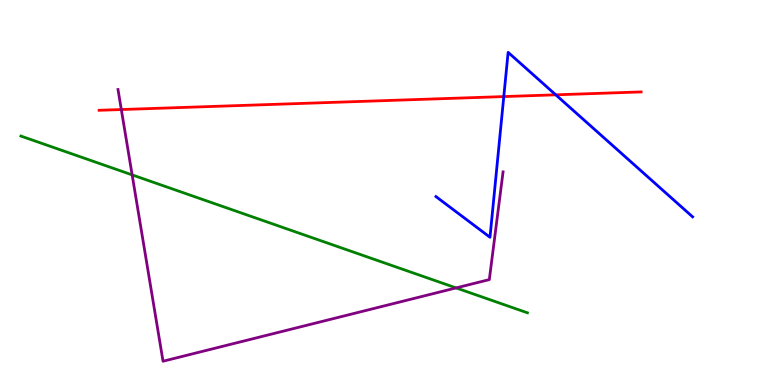[{'lines': ['blue', 'red'], 'intersections': [{'x': 6.5, 'y': 7.49}, {'x': 7.17, 'y': 7.54}]}, {'lines': ['green', 'red'], 'intersections': []}, {'lines': ['purple', 'red'], 'intersections': [{'x': 1.57, 'y': 7.15}]}, {'lines': ['blue', 'green'], 'intersections': []}, {'lines': ['blue', 'purple'], 'intersections': []}, {'lines': ['green', 'purple'], 'intersections': [{'x': 1.71, 'y': 5.46}, {'x': 5.89, 'y': 2.52}]}]